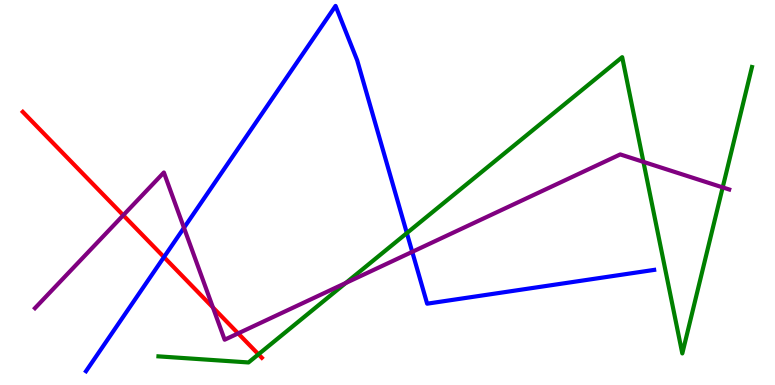[{'lines': ['blue', 'red'], 'intersections': [{'x': 2.12, 'y': 3.32}]}, {'lines': ['green', 'red'], 'intersections': [{'x': 3.34, 'y': 0.797}]}, {'lines': ['purple', 'red'], 'intersections': [{'x': 1.59, 'y': 4.41}, {'x': 2.75, 'y': 2.01}, {'x': 3.07, 'y': 1.34}]}, {'lines': ['blue', 'green'], 'intersections': [{'x': 5.25, 'y': 3.95}]}, {'lines': ['blue', 'purple'], 'intersections': [{'x': 2.37, 'y': 4.08}, {'x': 5.32, 'y': 3.46}]}, {'lines': ['green', 'purple'], 'intersections': [{'x': 4.46, 'y': 2.65}, {'x': 8.3, 'y': 5.8}, {'x': 9.33, 'y': 5.13}]}]